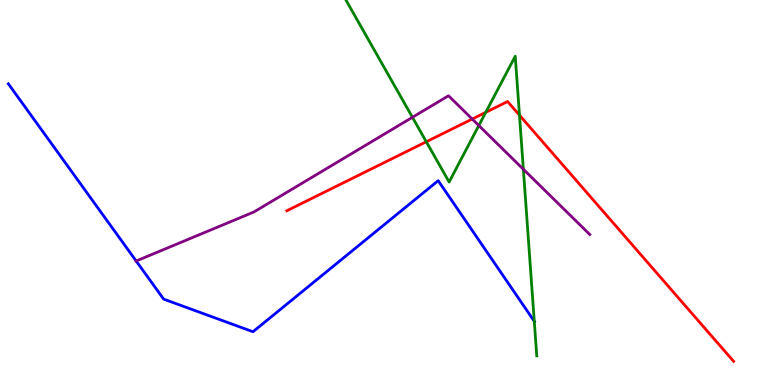[{'lines': ['blue', 'red'], 'intersections': []}, {'lines': ['green', 'red'], 'intersections': [{'x': 5.5, 'y': 6.32}, {'x': 6.27, 'y': 7.08}, {'x': 6.7, 'y': 7.01}]}, {'lines': ['purple', 'red'], 'intersections': [{'x': 6.09, 'y': 6.91}]}, {'lines': ['blue', 'green'], 'intersections': [{'x': 6.89, 'y': 1.65}]}, {'lines': ['blue', 'purple'], 'intersections': [{'x': 1.76, 'y': 3.22}]}, {'lines': ['green', 'purple'], 'intersections': [{'x': 5.32, 'y': 6.95}, {'x': 6.18, 'y': 6.74}, {'x': 6.75, 'y': 5.6}]}]